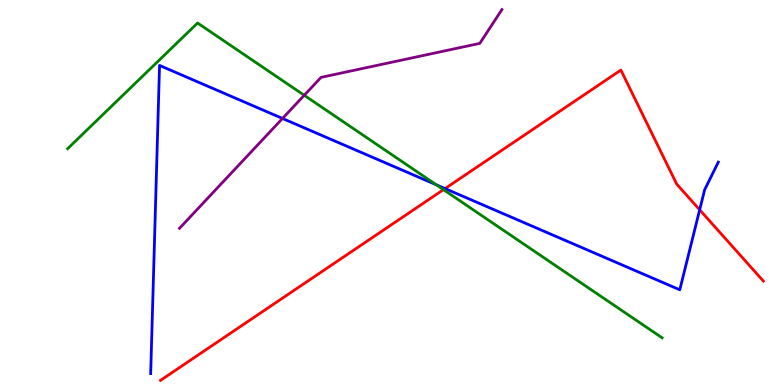[{'lines': ['blue', 'red'], 'intersections': [{'x': 5.74, 'y': 5.1}, {'x': 9.03, 'y': 4.55}]}, {'lines': ['green', 'red'], 'intersections': [{'x': 5.72, 'y': 5.07}]}, {'lines': ['purple', 'red'], 'intersections': []}, {'lines': ['blue', 'green'], 'intersections': [{'x': 5.63, 'y': 5.2}]}, {'lines': ['blue', 'purple'], 'intersections': [{'x': 3.65, 'y': 6.92}]}, {'lines': ['green', 'purple'], 'intersections': [{'x': 3.93, 'y': 7.53}]}]